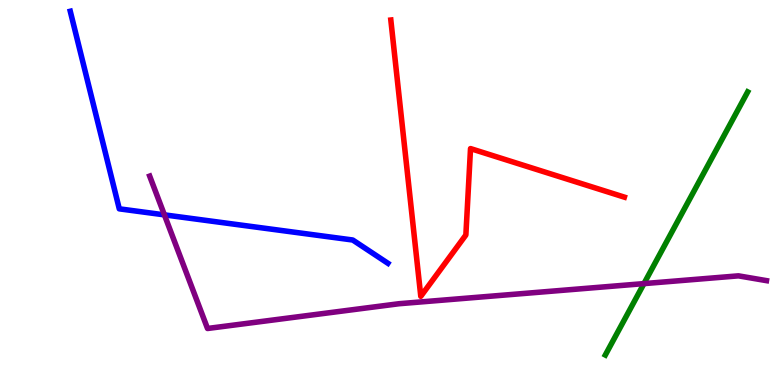[{'lines': ['blue', 'red'], 'intersections': []}, {'lines': ['green', 'red'], 'intersections': []}, {'lines': ['purple', 'red'], 'intersections': []}, {'lines': ['blue', 'green'], 'intersections': []}, {'lines': ['blue', 'purple'], 'intersections': [{'x': 2.12, 'y': 4.42}]}, {'lines': ['green', 'purple'], 'intersections': [{'x': 8.31, 'y': 2.63}]}]